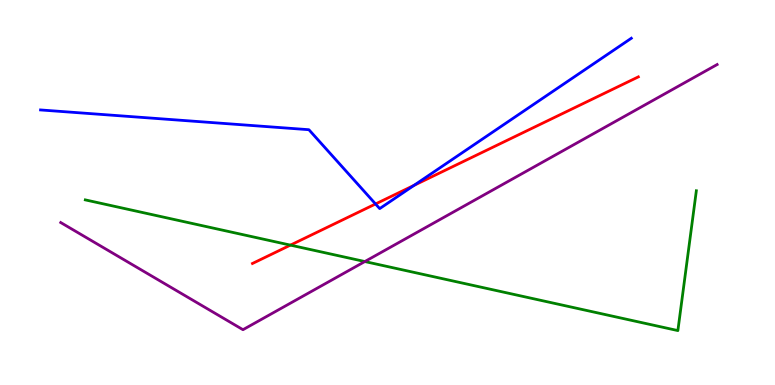[{'lines': ['blue', 'red'], 'intersections': [{'x': 4.85, 'y': 4.7}, {'x': 5.34, 'y': 5.19}]}, {'lines': ['green', 'red'], 'intersections': [{'x': 3.75, 'y': 3.63}]}, {'lines': ['purple', 'red'], 'intersections': []}, {'lines': ['blue', 'green'], 'intersections': []}, {'lines': ['blue', 'purple'], 'intersections': []}, {'lines': ['green', 'purple'], 'intersections': [{'x': 4.71, 'y': 3.21}]}]